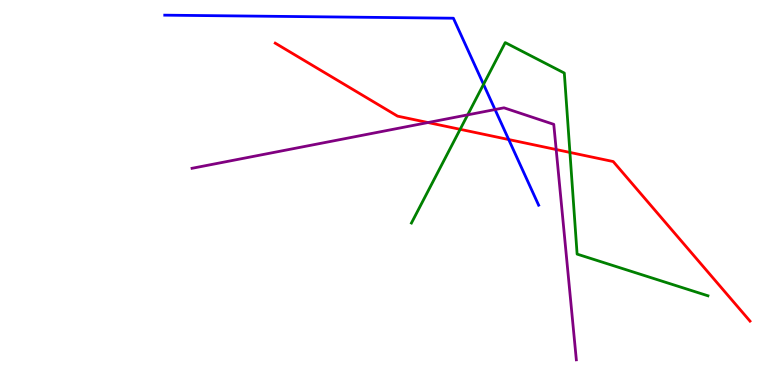[{'lines': ['blue', 'red'], 'intersections': [{'x': 6.56, 'y': 6.38}]}, {'lines': ['green', 'red'], 'intersections': [{'x': 5.94, 'y': 6.64}, {'x': 7.35, 'y': 6.04}]}, {'lines': ['purple', 'red'], 'intersections': [{'x': 5.52, 'y': 6.82}, {'x': 7.18, 'y': 6.12}]}, {'lines': ['blue', 'green'], 'intersections': [{'x': 6.24, 'y': 7.81}]}, {'lines': ['blue', 'purple'], 'intersections': [{'x': 6.39, 'y': 7.15}]}, {'lines': ['green', 'purple'], 'intersections': [{'x': 6.03, 'y': 7.02}]}]